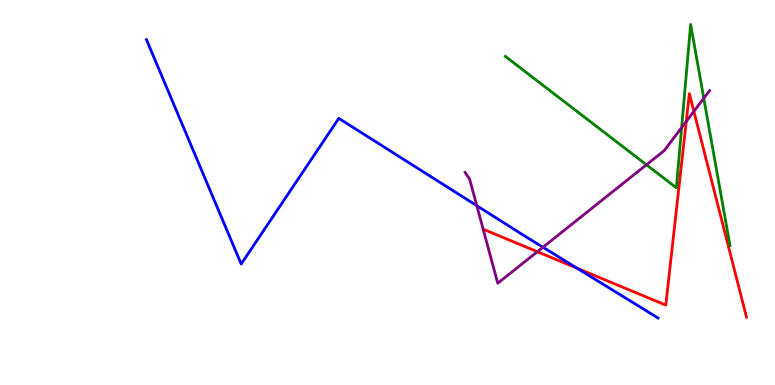[{'lines': ['blue', 'red'], 'intersections': [{'x': 7.45, 'y': 3.03}]}, {'lines': ['green', 'red'], 'intersections': []}, {'lines': ['purple', 'red'], 'intersections': [{'x': 6.93, 'y': 3.46}, {'x': 8.86, 'y': 6.85}, {'x': 8.95, 'y': 7.11}]}, {'lines': ['blue', 'green'], 'intersections': []}, {'lines': ['blue', 'purple'], 'intersections': [{'x': 6.15, 'y': 4.66}, {'x': 7.01, 'y': 3.58}]}, {'lines': ['green', 'purple'], 'intersections': [{'x': 8.34, 'y': 5.72}, {'x': 8.8, 'y': 6.69}, {'x': 9.08, 'y': 7.45}]}]